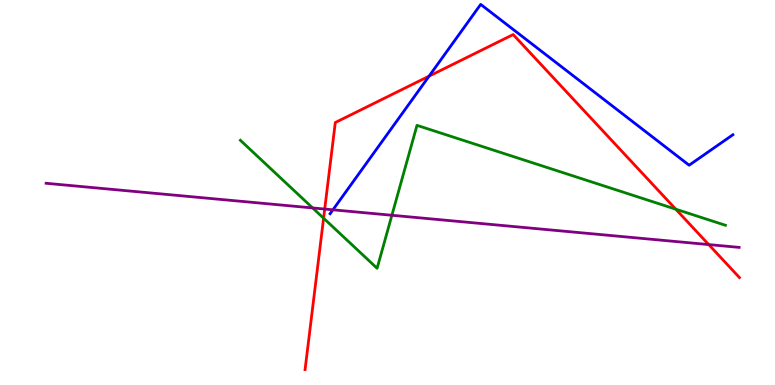[{'lines': ['blue', 'red'], 'intersections': [{'x': 5.54, 'y': 8.02}]}, {'lines': ['green', 'red'], 'intersections': [{'x': 4.18, 'y': 4.33}, {'x': 8.72, 'y': 4.57}]}, {'lines': ['purple', 'red'], 'intersections': [{'x': 4.19, 'y': 4.57}, {'x': 9.14, 'y': 3.65}]}, {'lines': ['blue', 'green'], 'intersections': []}, {'lines': ['blue', 'purple'], 'intersections': [{'x': 4.3, 'y': 4.55}]}, {'lines': ['green', 'purple'], 'intersections': [{'x': 4.03, 'y': 4.6}, {'x': 5.06, 'y': 4.41}]}]